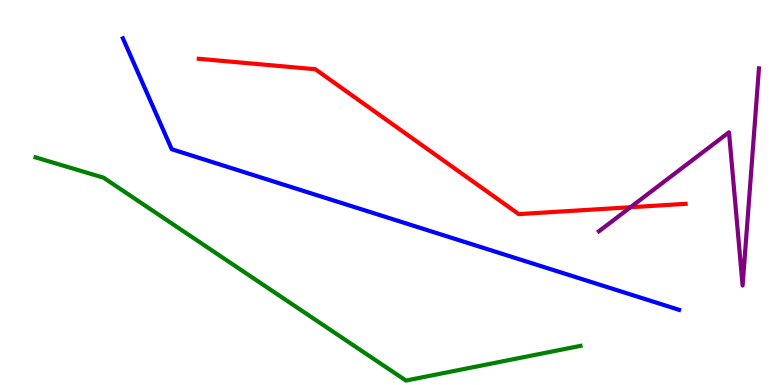[{'lines': ['blue', 'red'], 'intersections': []}, {'lines': ['green', 'red'], 'intersections': []}, {'lines': ['purple', 'red'], 'intersections': [{'x': 8.14, 'y': 4.62}]}, {'lines': ['blue', 'green'], 'intersections': []}, {'lines': ['blue', 'purple'], 'intersections': []}, {'lines': ['green', 'purple'], 'intersections': []}]